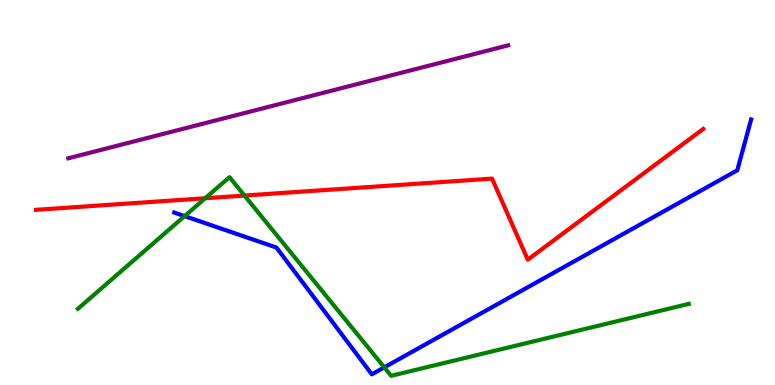[{'lines': ['blue', 'red'], 'intersections': []}, {'lines': ['green', 'red'], 'intersections': [{'x': 2.65, 'y': 4.85}, {'x': 3.15, 'y': 4.92}]}, {'lines': ['purple', 'red'], 'intersections': []}, {'lines': ['blue', 'green'], 'intersections': [{'x': 2.38, 'y': 4.39}, {'x': 4.96, 'y': 0.458}]}, {'lines': ['blue', 'purple'], 'intersections': []}, {'lines': ['green', 'purple'], 'intersections': []}]